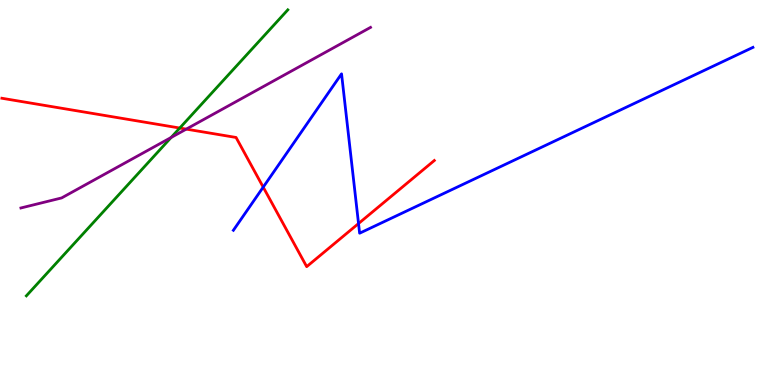[{'lines': ['blue', 'red'], 'intersections': [{'x': 3.4, 'y': 5.14}, {'x': 4.63, 'y': 4.19}]}, {'lines': ['green', 'red'], 'intersections': [{'x': 2.32, 'y': 6.67}]}, {'lines': ['purple', 'red'], 'intersections': [{'x': 2.4, 'y': 6.65}]}, {'lines': ['blue', 'green'], 'intersections': []}, {'lines': ['blue', 'purple'], 'intersections': []}, {'lines': ['green', 'purple'], 'intersections': [{'x': 2.21, 'y': 6.43}]}]